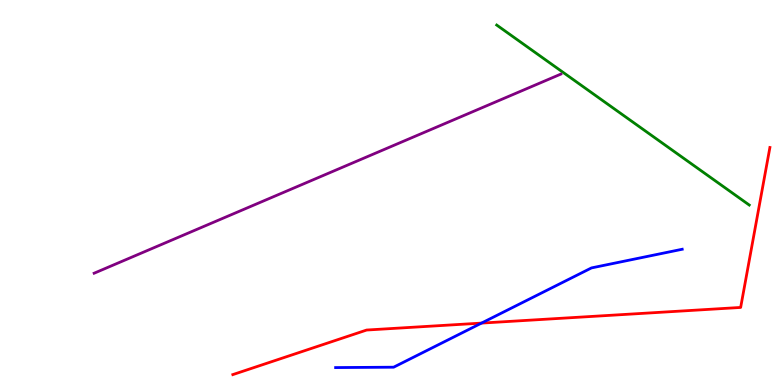[{'lines': ['blue', 'red'], 'intersections': [{'x': 6.21, 'y': 1.61}]}, {'lines': ['green', 'red'], 'intersections': []}, {'lines': ['purple', 'red'], 'intersections': []}, {'lines': ['blue', 'green'], 'intersections': []}, {'lines': ['blue', 'purple'], 'intersections': []}, {'lines': ['green', 'purple'], 'intersections': []}]